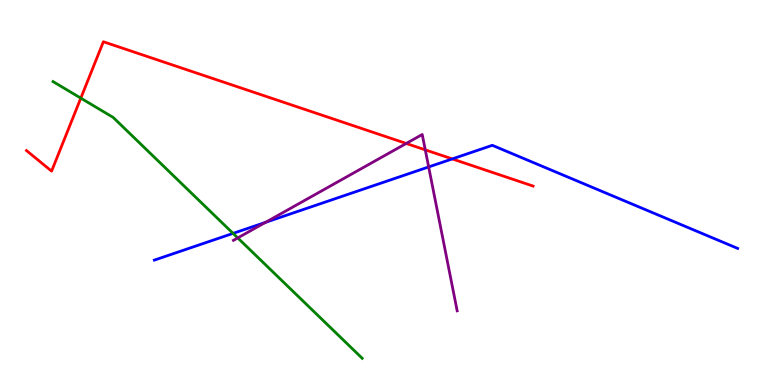[{'lines': ['blue', 'red'], 'intersections': [{'x': 5.84, 'y': 5.87}]}, {'lines': ['green', 'red'], 'intersections': [{'x': 1.04, 'y': 7.45}]}, {'lines': ['purple', 'red'], 'intersections': [{'x': 5.24, 'y': 6.27}, {'x': 5.49, 'y': 6.11}]}, {'lines': ['blue', 'green'], 'intersections': [{'x': 3.01, 'y': 3.94}]}, {'lines': ['blue', 'purple'], 'intersections': [{'x': 3.43, 'y': 4.22}, {'x': 5.53, 'y': 5.66}]}, {'lines': ['green', 'purple'], 'intersections': [{'x': 3.07, 'y': 3.82}]}]